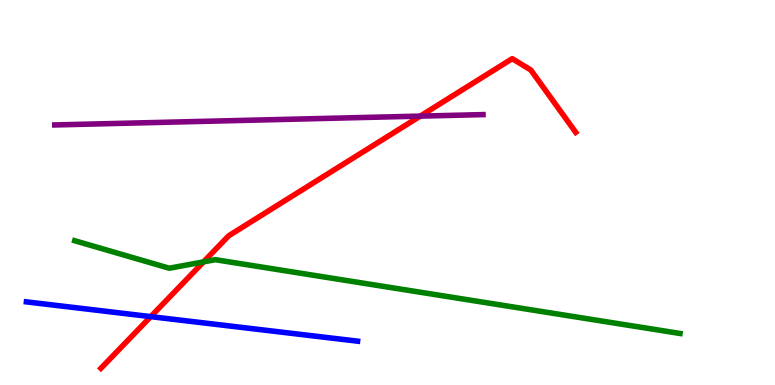[{'lines': ['blue', 'red'], 'intersections': [{'x': 1.95, 'y': 1.78}]}, {'lines': ['green', 'red'], 'intersections': [{'x': 2.63, 'y': 3.2}]}, {'lines': ['purple', 'red'], 'intersections': [{'x': 5.42, 'y': 6.98}]}, {'lines': ['blue', 'green'], 'intersections': []}, {'lines': ['blue', 'purple'], 'intersections': []}, {'lines': ['green', 'purple'], 'intersections': []}]